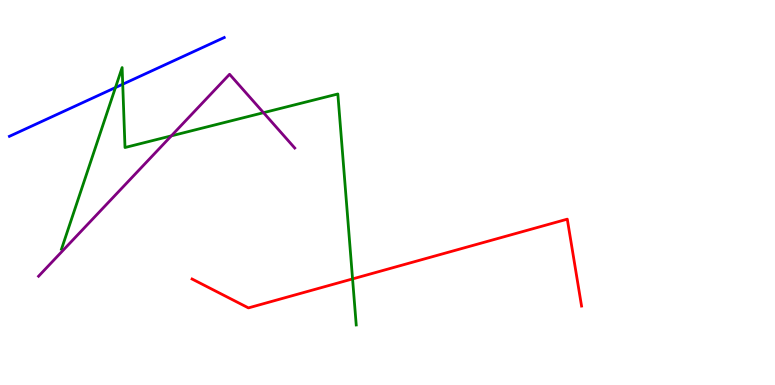[{'lines': ['blue', 'red'], 'intersections': []}, {'lines': ['green', 'red'], 'intersections': [{'x': 4.55, 'y': 2.76}]}, {'lines': ['purple', 'red'], 'intersections': []}, {'lines': ['blue', 'green'], 'intersections': [{'x': 1.49, 'y': 7.73}, {'x': 1.58, 'y': 7.81}]}, {'lines': ['blue', 'purple'], 'intersections': []}, {'lines': ['green', 'purple'], 'intersections': [{'x': 2.21, 'y': 6.47}, {'x': 3.4, 'y': 7.07}]}]